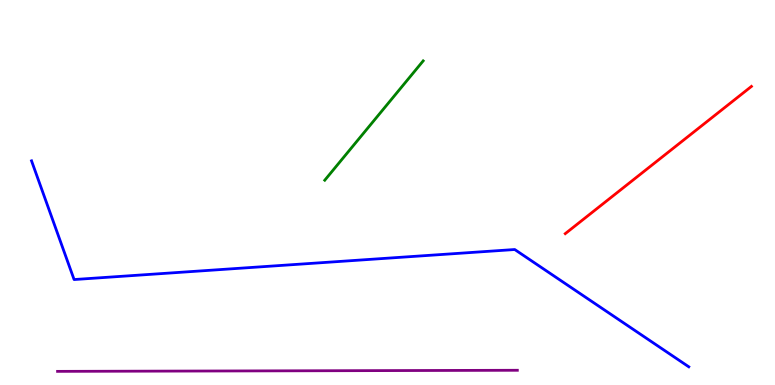[{'lines': ['blue', 'red'], 'intersections': []}, {'lines': ['green', 'red'], 'intersections': []}, {'lines': ['purple', 'red'], 'intersections': []}, {'lines': ['blue', 'green'], 'intersections': []}, {'lines': ['blue', 'purple'], 'intersections': []}, {'lines': ['green', 'purple'], 'intersections': []}]